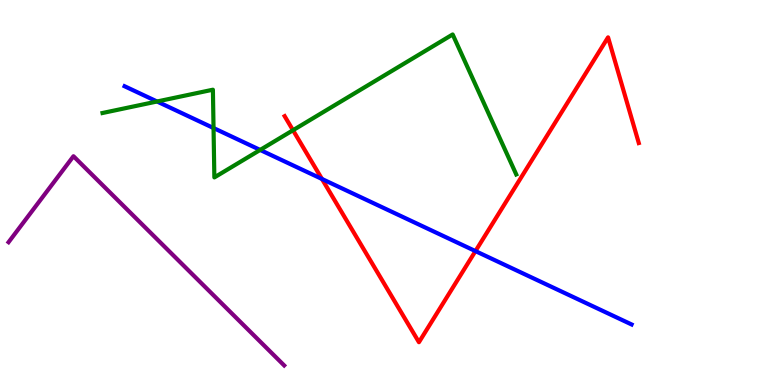[{'lines': ['blue', 'red'], 'intersections': [{'x': 4.15, 'y': 5.35}, {'x': 6.14, 'y': 3.48}]}, {'lines': ['green', 'red'], 'intersections': [{'x': 3.78, 'y': 6.62}]}, {'lines': ['purple', 'red'], 'intersections': []}, {'lines': ['blue', 'green'], 'intersections': [{'x': 2.03, 'y': 7.36}, {'x': 2.76, 'y': 6.67}, {'x': 3.36, 'y': 6.11}]}, {'lines': ['blue', 'purple'], 'intersections': []}, {'lines': ['green', 'purple'], 'intersections': []}]